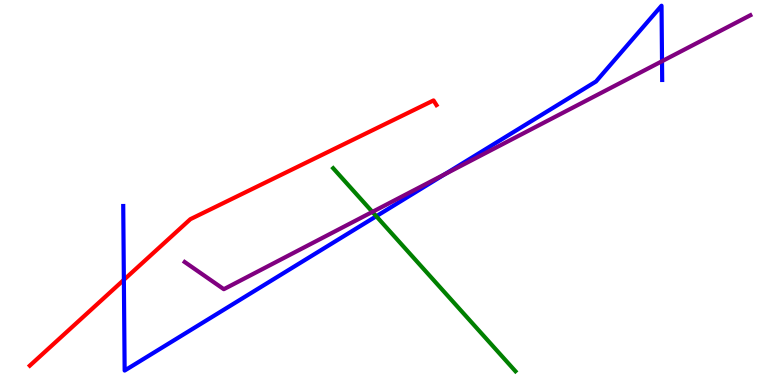[{'lines': ['blue', 'red'], 'intersections': [{'x': 1.6, 'y': 2.73}]}, {'lines': ['green', 'red'], 'intersections': []}, {'lines': ['purple', 'red'], 'intersections': []}, {'lines': ['blue', 'green'], 'intersections': [{'x': 4.86, 'y': 4.38}]}, {'lines': ['blue', 'purple'], 'intersections': [{'x': 5.74, 'y': 5.47}, {'x': 8.54, 'y': 8.41}]}, {'lines': ['green', 'purple'], 'intersections': [{'x': 4.8, 'y': 4.5}]}]